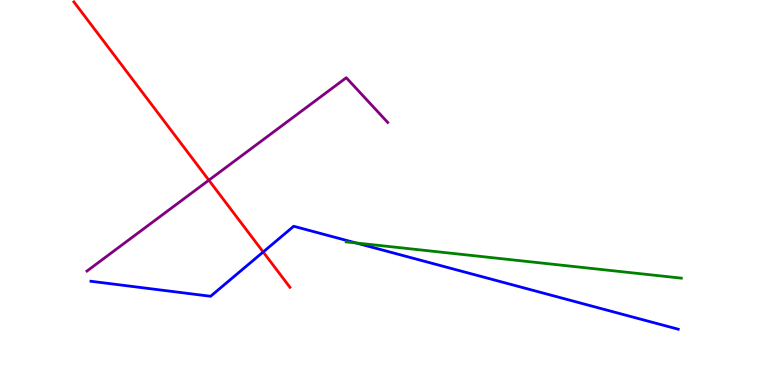[{'lines': ['blue', 'red'], 'intersections': [{'x': 3.4, 'y': 3.46}]}, {'lines': ['green', 'red'], 'intersections': []}, {'lines': ['purple', 'red'], 'intersections': [{'x': 2.69, 'y': 5.32}]}, {'lines': ['blue', 'green'], 'intersections': [{'x': 4.59, 'y': 3.69}]}, {'lines': ['blue', 'purple'], 'intersections': []}, {'lines': ['green', 'purple'], 'intersections': []}]